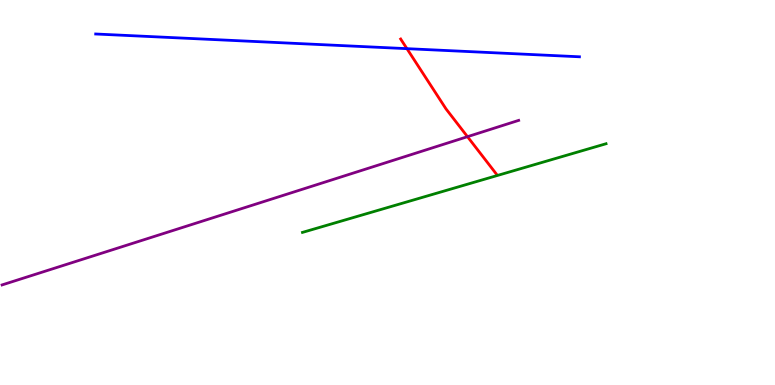[{'lines': ['blue', 'red'], 'intersections': [{'x': 5.25, 'y': 8.74}]}, {'lines': ['green', 'red'], 'intersections': []}, {'lines': ['purple', 'red'], 'intersections': [{'x': 6.03, 'y': 6.45}]}, {'lines': ['blue', 'green'], 'intersections': []}, {'lines': ['blue', 'purple'], 'intersections': []}, {'lines': ['green', 'purple'], 'intersections': []}]